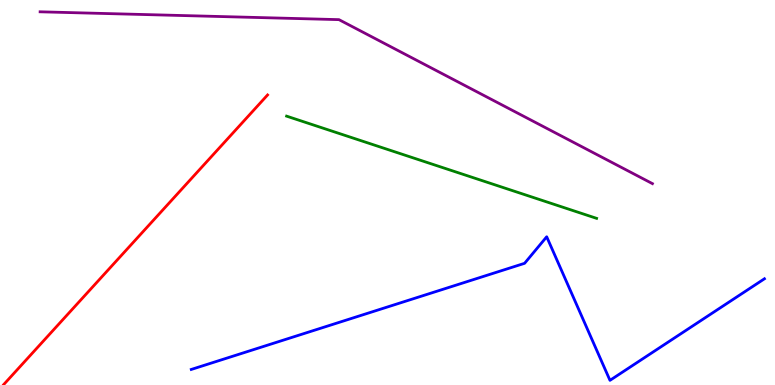[{'lines': ['blue', 'red'], 'intersections': []}, {'lines': ['green', 'red'], 'intersections': []}, {'lines': ['purple', 'red'], 'intersections': []}, {'lines': ['blue', 'green'], 'intersections': []}, {'lines': ['blue', 'purple'], 'intersections': []}, {'lines': ['green', 'purple'], 'intersections': []}]